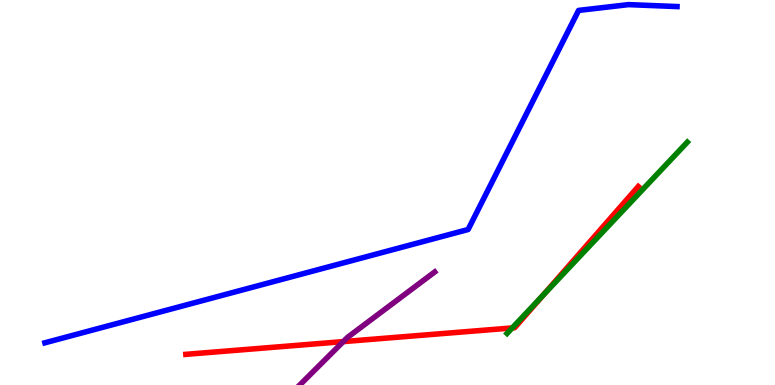[{'lines': ['blue', 'red'], 'intersections': []}, {'lines': ['green', 'red'], 'intersections': [{'x': 6.61, 'y': 1.48}, {'x': 7.01, 'y': 2.33}]}, {'lines': ['purple', 'red'], 'intersections': [{'x': 4.43, 'y': 1.13}]}, {'lines': ['blue', 'green'], 'intersections': []}, {'lines': ['blue', 'purple'], 'intersections': []}, {'lines': ['green', 'purple'], 'intersections': []}]